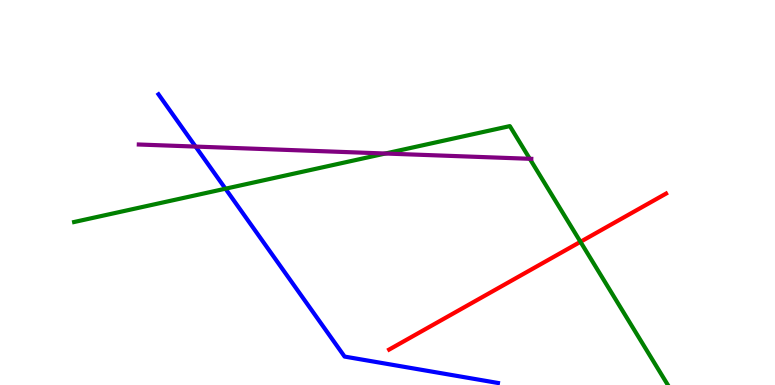[{'lines': ['blue', 'red'], 'intersections': []}, {'lines': ['green', 'red'], 'intersections': [{'x': 7.49, 'y': 3.72}]}, {'lines': ['purple', 'red'], 'intersections': []}, {'lines': ['blue', 'green'], 'intersections': [{'x': 2.91, 'y': 5.1}]}, {'lines': ['blue', 'purple'], 'intersections': [{'x': 2.52, 'y': 6.19}]}, {'lines': ['green', 'purple'], 'intersections': [{'x': 4.97, 'y': 6.01}, {'x': 6.84, 'y': 5.88}]}]